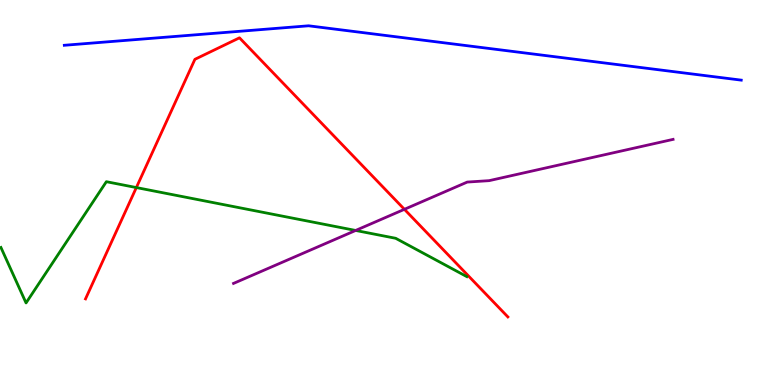[{'lines': ['blue', 'red'], 'intersections': []}, {'lines': ['green', 'red'], 'intersections': [{'x': 1.76, 'y': 5.13}]}, {'lines': ['purple', 'red'], 'intersections': [{'x': 5.22, 'y': 4.56}]}, {'lines': ['blue', 'green'], 'intersections': []}, {'lines': ['blue', 'purple'], 'intersections': []}, {'lines': ['green', 'purple'], 'intersections': [{'x': 4.59, 'y': 4.01}]}]